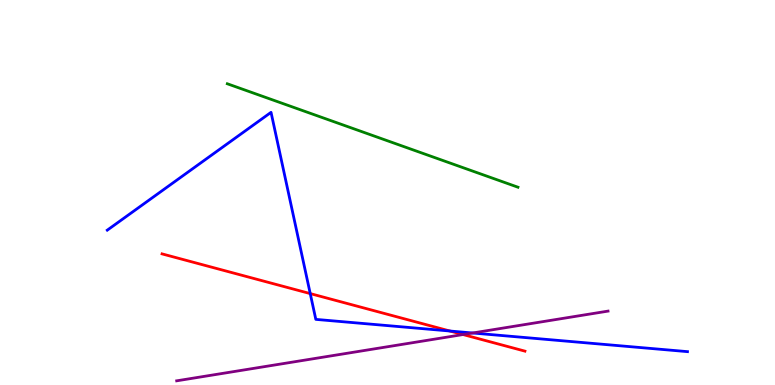[{'lines': ['blue', 'red'], 'intersections': [{'x': 4.0, 'y': 2.37}, {'x': 5.8, 'y': 1.4}]}, {'lines': ['green', 'red'], 'intersections': []}, {'lines': ['purple', 'red'], 'intersections': [{'x': 5.97, 'y': 1.31}]}, {'lines': ['blue', 'green'], 'intersections': []}, {'lines': ['blue', 'purple'], 'intersections': [{'x': 6.1, 'y': 1.35}]}, {'lines': ['green', 'purple'], 'intersections': []}]